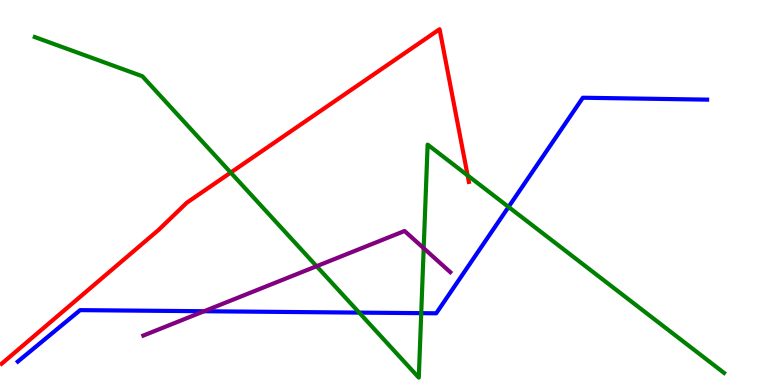[{'lines': ['blue', 'red'], 'intersections': []}, {'lines': ['green', 'red'], 'intersections': [{'x': 2.98, 'y': 5.52}, {'x': 6.03, 'y': 5.44}]}, {'lines': ['purple', 'red'], 'intersections': []}, {'lines': ['blue', 'green'], 'intersections': [{'x': 4.63, 'y': 1.88}, {'x': 5.44, 'y': 1.87}, {'x': 6.56, 'y': 4.62}]}, {'lines': ['blue', 'purple'], 'intersections': [{'x': 2.63, 'y': 1.92}]}, {'lines': ['green', 'purple'], 'intersections': [{'x': 4.09, 'y': 3.09}, {'x': 5.47, 'y': 3.55}]}]